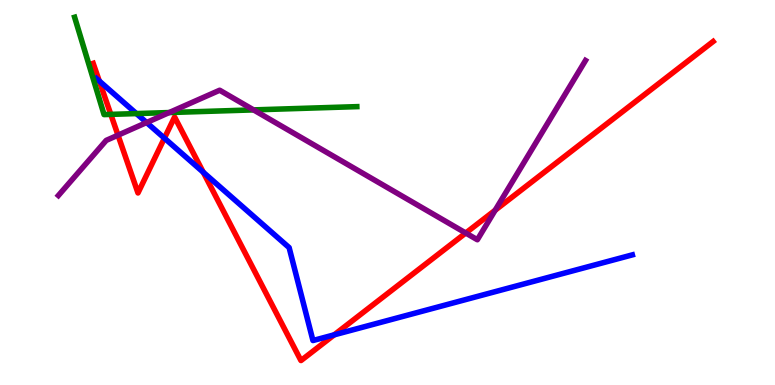[{'lines': ['blue', 'red'], 'intersections': [{'x': 1.28, 'y': 7.9}, {'x': 2.12, 'y': 6.41}, {'x': 2.62, 'y': 5.53}, {'x': 4.31, 'y': 1.3}]}, {'lines': ['green', 'red'], 'intersections': [{'x': 1.43, 'y': 7.03}]}, {'lines': ['purple', 'red'], 'intersections': [{'x': 1.52, 'y': 6.49}, {'x': 6.01, 'y': 3.95}, {'x': 6.39, 'y': 4.54}]}, {'lines': ['blue', 'green'], 'intersections': [{'x': 1.76, 'y': 7.05}]}, {'lines': ['blue', 'purple'], 'intersections': [{'x': 1.89, 'y': 6.82}]}, {'lines': ['green', 'purple'], 'intersections': [{'x': 2.18, 'y': 7.08}, {'x': 3.27, 'y': 7.15}]}]